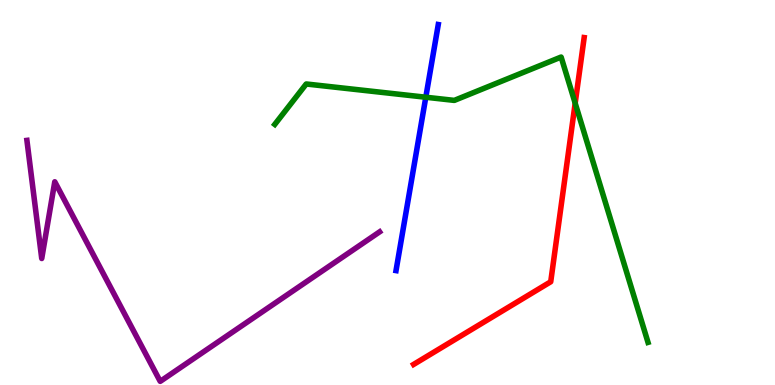[{'lines': ['blue', 'red'], 'intersections': []}, {'lines': ['green', 'red'], 'intersections': [{'x': 7.42, 'y': 7.32}]}, {'lines': ['purple', 'red'], 'intersections': []}, {'lines': ['blue', 'green'], 'intersections': [{'x': 5.49, 'y': 7.47}]}, {'lines': ['blue', 'purple'], 'intersections': []}, {'lines': ['green', 'purple'], 'intersections': []}]